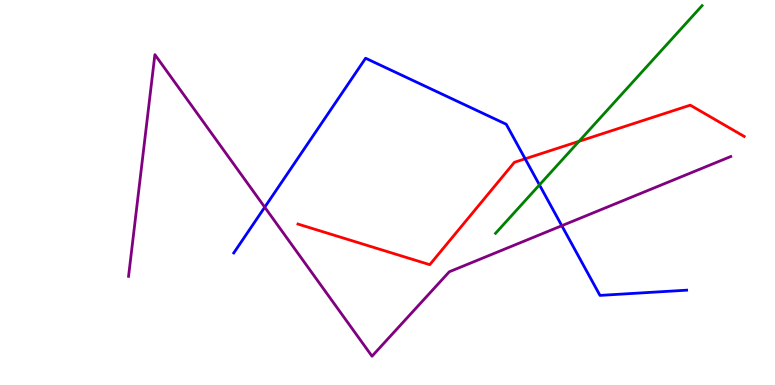[{'lines': ['blue', 'red'], 'intersections': [{'x': 6.78, 'y': 5.88}]}, {'lines': ['green', 'red'], 'intersections': [{'x': 7.47, 'y': 6.33}]}, {'lines': ['purple', 'red'], 'intersections': []}, {'lines': ['blue', 'green'], 'intersections': [{'x': 6.96, 'y': 5.2}]}, {'lines': ['blue', 'purple'], 'intersections': [{'x': 3.42, 'y': 4.62}, {'x': 7.25, 'y': 4.14}]}, {'lines': ['green', 'purple'], 'intersections': []}]